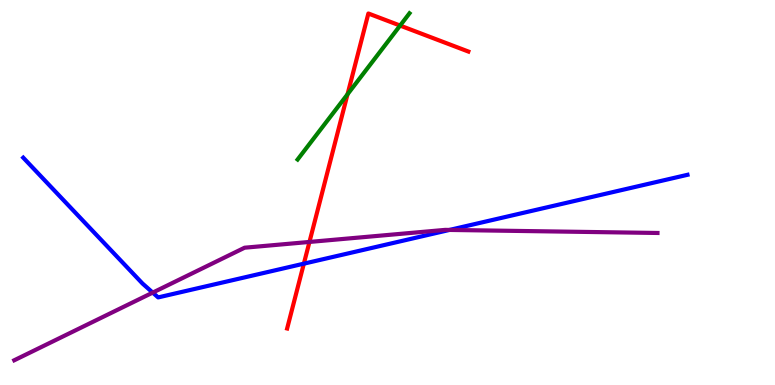[{'lines': ['blue', 'red'], 'intersections': [{'x': 3.92, 'y': 3.15}]}, {'lines': ['green', 'red'], 'intersections': [{'x': 4.48, 'y': 7.55}, {'x': 5.16, 'y': 9.34}]}, {'lines': ['purple', 'red'], 'intersections': [{'x': 3.99, 'y': 3.72}]}, {'lines': ['blue', 'green'], 'intersections': []}, {'lines': ['blue', 'purple'], 'intersections': [{'x': 1.97, 'y': 2.4}, {'x': 5.8, 'y': 4.03}]}, {'lines': ['green', 'purple'], 'intersections': []}]